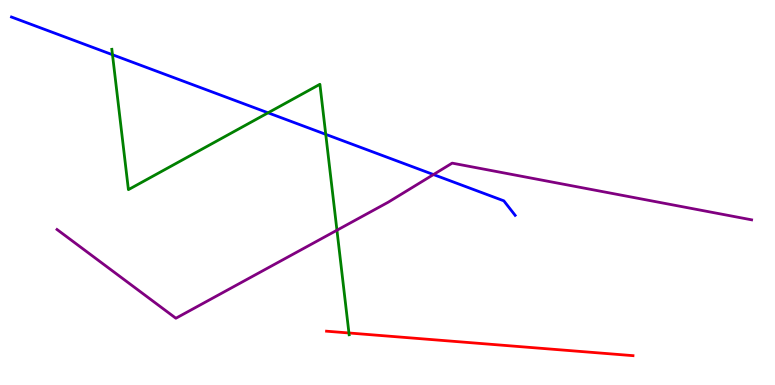[{'lines': ['blue', 'red'], 'intersections': []}, {'lines': ['green', 'red'], 'intersections': [{'x': 4.5, 'y': 1.35}]}, {'lines': ['purple', 'red'], 'intersections': []}, {'lines': ['blue', 'green'], 'intersections': [{'x': 1.45, 'y': 8.58}, {'x': 3.46, 'y': 7.07}, {'x': 4.2, 'y': 6.51}]}, {'lines': ['blue', 'purple'], 'intersections': [{'x': 5.59, 'y': 5.47}]}, {'lines': ['green', 'purple'], 'intersections': [{'x': 4.35, 'y': 4.02}]}]